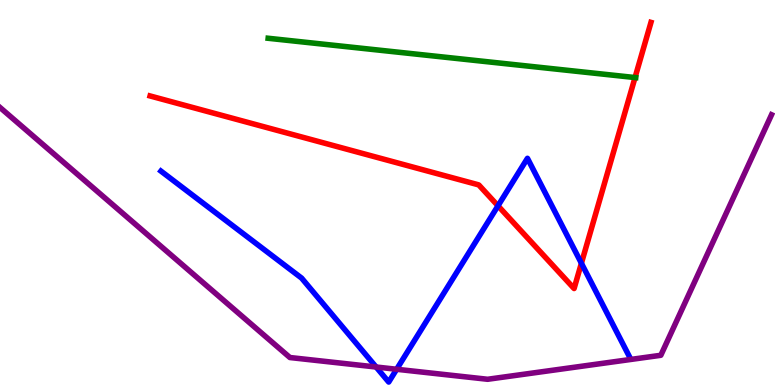[{'lines': ['blue', 'red'], 'intersections': [{'x': 6.43, 'y': 4.65}, {'x': 7.5, 'y': 3.16}]}, {'lines': ['green', 'red'], 'intersections': [{'x': 8.19, 'y': 7.99}]}, {'lines': ['purple', 'red'], 'intersections': []}, {'lines': ['blue', 'green'], 'intersections': []}, {'lines': ['blue', 'purple'], 'intersections': [{'x': 4.85, 'y': 0.467}, {'x': 5.12, 'y': 0.409}]}, {'lines': ['green', 'purple'], 'intersections': []}]